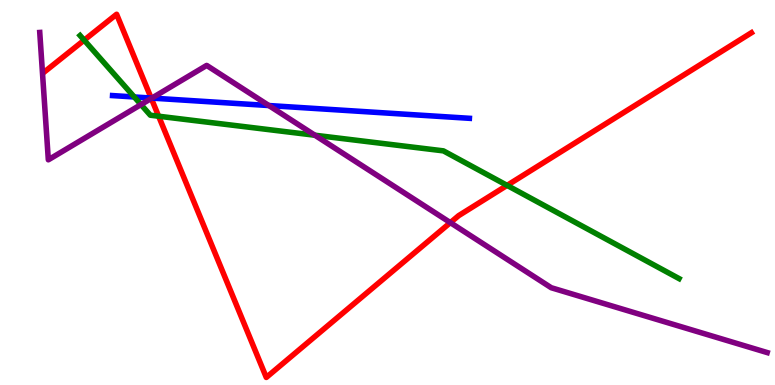[{'lines': ['blue', 'red'], 'intersections': [{'x': 1.95, 'y': 7.45}]}, {'lines': ['green', 'red'], 'intersections': [{'x': 1.09, 'y': 8.96}, {'x': 2.05, 'y': 6.98}, {'x': 6.54, 'y': 5.18}]}, {'lines': ['purple', 'red'], 'intersections': [{'x': 1.95, 'y': 7.44}, {'x': 5.81, 'y': 4.22}]}, {'lines': ['blue', 'green'], 'intersections': [{'x': 1.73, 'y': 7.48}]}, {'lines': ['blue', 'purple'], 'intersections': [{'x': 1.96, 'y': 7.45}, {'x': 3.47, 'y': 7.26}]}, {'lines': ['green', 'purple'], 'intersections': [{'x': 1.82, 'y': 7.28}, {'x': 4.06, 'y': 6.49}]}]